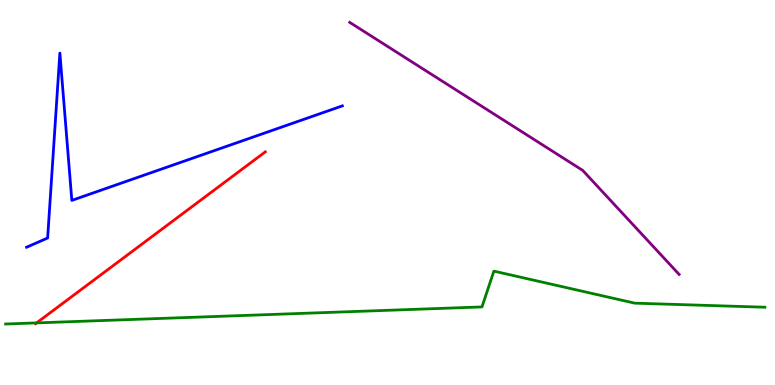[{'lines': ['blue', 'red'], 'intersections': []}, {'lines': ['green', 'red'], 'intersections': [{'x': 0.472, 'y': 1.61}]}, {'lines': ['purple', 'red'], 'intersections': []}, {'lines': ['blue', 'green'], 'intersections': []}, {'lines': ['blue', 'purple'], 'intersections': []}, {'lines': ['green', 'purple'], 'intersections': []}]